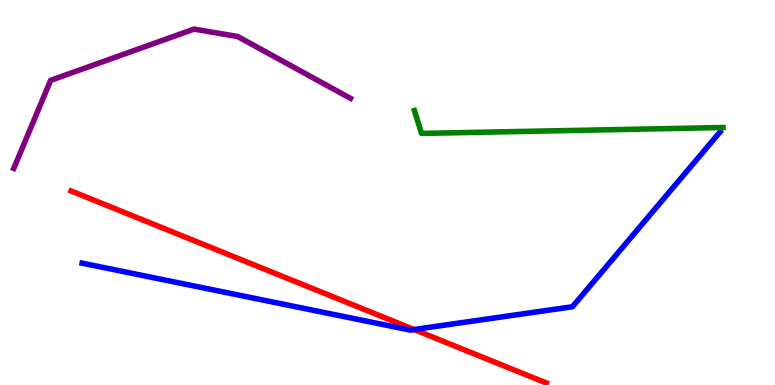[{'lines': ['blue', 'red'], 'intersections': [{'x': 5.34, 'y': 1.44}]}, {'lines': ['green', 'red'], 'intersections': []}, {'lines': ['purple', 'red'], 'intersections': []}, {'lines': ['blue', 'green'], 'intersections': []}, {'lines': ['blue', 'purple'], 'intersections': []}, {'lines': ['green', 'purple'], 'intersections': []}]